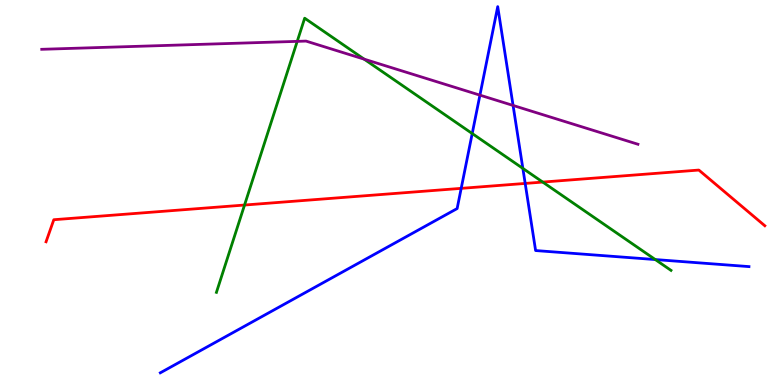[{'lines': ['blue', 'red'], 'intersections': [{'x': 5.95, 'y': 5.11}, {'x': 6.78, 'y': 5.24}]}, {'lines': ['green', 'red'], 'intersections': [{'x': 3.16, 'y': 4.67}, {'x': 7.0, 'y': 5.27}]}, {'lines': ['purple', 'red'], 'intersections': []}, {'lines': ['blue', 'green'], 'intersections': [{'x': 6.09, 'y': 6.53}, {'x': 6.75, 'y': 5.63}, {'x': 8.46, 'y': 3.26}]}, {'lines': ['blue', 'purple'], 'intersections': [{'x': 6.19, 'y': 7.53}, {'x': 6.62, 'y': 7.26}]}, {'lines': ['green', 'purple'], 'intersections': [{'x': 3.84, 'y': 8.93}, {'x': 4.7, 'y': 8.46}]}]